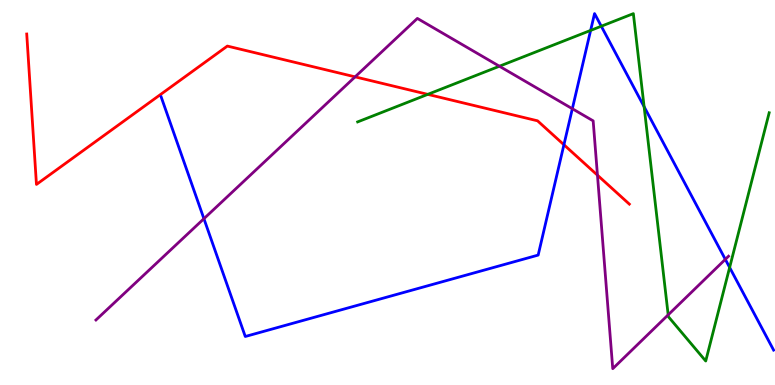[{'lines': ['blue', 'red'], 'intersections': [{'x': 7.28, 'y': 6.24}]}, {'lines': ['green', 'red'], 'intersections': [{'x': 5.52, 'y': 7.55}]}, {'lines': ['purple', 'red'], 'intersections': [{'x': 4.58, 'y': 8.0}, {'x': 7.71, 'y': 5.45}]}, {'lines': ['blue', 'green'], 'intersections': [{'x': 7.62, 'y': 9.21}, {'x': 7.76, 'y': 9.32}, {'x': 8.31, 'y': 7.23}, {'x': 9.41, 'y': 3.05}]}, {'lines': ['blue', 'purple'], 'intersections': [{'x': 2.63, 'y': 4.32}, {'x': 7.39, 'y': 7.18}, {'x': 9.36, 'y': 3.26}]}, {'lines': ['green', 'purple'], 'intersections': [{'x': 6.44, 'y': 8.28}, {'x': 8.62, 'y': 1.82}]}]